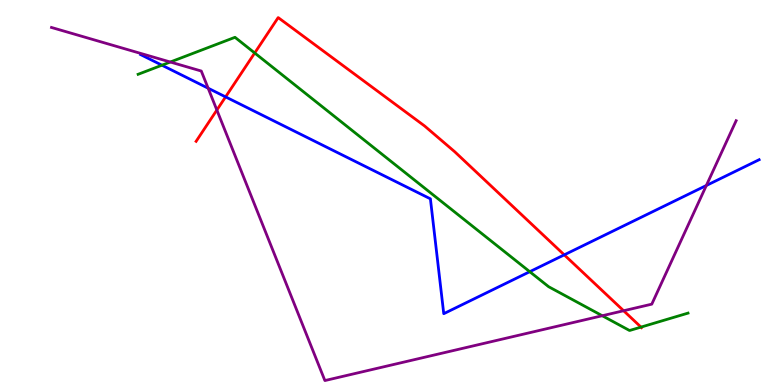[{'lines': ['blue', 'red'], 'intersections': [{'x': 2.91, 'y': 7.48}, {'x': 7.28, 'y': 3.38}]}, {'lines': ['green', 'red'], 'intersections': [{'x': 3.29, 'y': 8.62}, {'x': 8.27, 'y': 1.5}]}, {'lines': ['purple', 'red'], 'intersections': [{'x': 2.8, 'y': 7.14}, {'x': 8.05, 'y': 1.93}]}, {'lines': ['blue', 'green'], 'intersections': [{'x': 2.09, 'y': 8.31}, {'x': 6.84, 'y': 2.94}]}, {'lines': ['blue', 'purple'], 'intersections': [{'x': 2.69, 'y': 7.71}, {'x': 9.11, 'y': 5.18}]}, {'lines': ['green', 'purple'], 'intersections': [{'x': 2.2, 'y': 8.39}, {'x': 7.77, 'y': 1.8}]}]